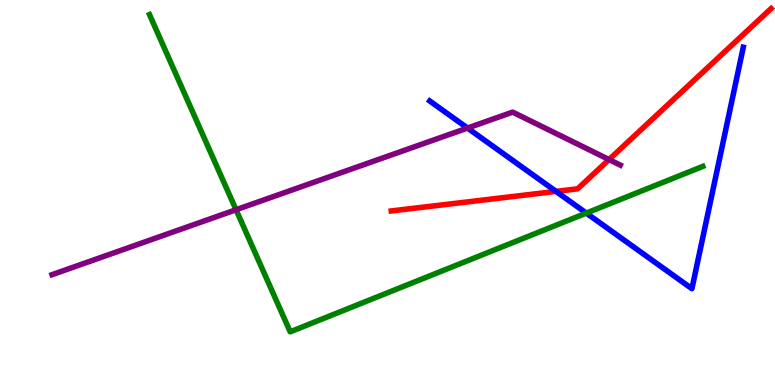[{'lines': ['blue', 'red'], 'intersections': [{'x': 7.17, 'y': 5.03}]}, {'lines': ['green', 'red'], 'intersections': []}, {'lines': ['purple', 'red'], 'intersections': [{'x': 7.86, 'y': 5.86}]}, {'lines': ['blue', 'green'], 'intersections': [{'x': 7.57, 'y': 4.47}]}, {'lines': ['blue', 'purple'], 'intersections': [{'x': 6.03, 'y': 6.67}]}, {'lines': ['green', 'purple'], 'intersections': [{'x': 3.05, 'y': 4.55}]}]